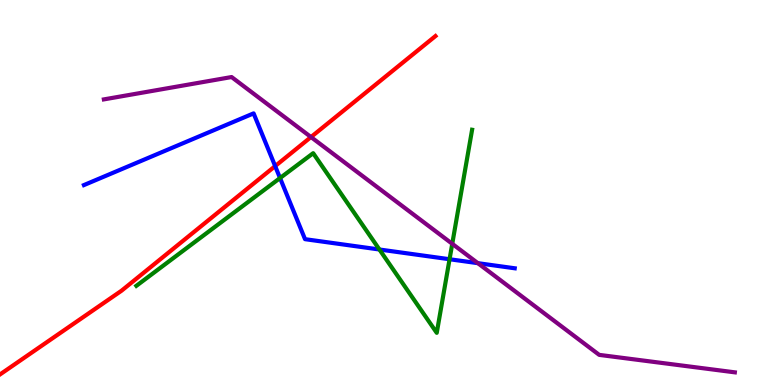[{'lines': ['blue', 'red'], 'intersections': [{'x': 3.55, 'y': 5.69}]}, {'lines': ['green', 'red'], 'intersections': []}, {'lines': ['purple', 'red'], 'intersections': [{'x': 4.01, 'y': 6.44}]}, {'lines': ['blue', 'green'], 'intersections': [{'x': 3.61, 'y': 5.38}, {'x': 4.9, 'y': 3.52}, {'x': 5.8, 'y': 3.27}]}, {'lines': ['blue', 'purple'], 'intersections': [{'x': 6.17, 'y': 3.16}]}, {'lines': ['green', 'purple'], 'intersections': [{'x': 5.84, 'y': 3.67}]}]